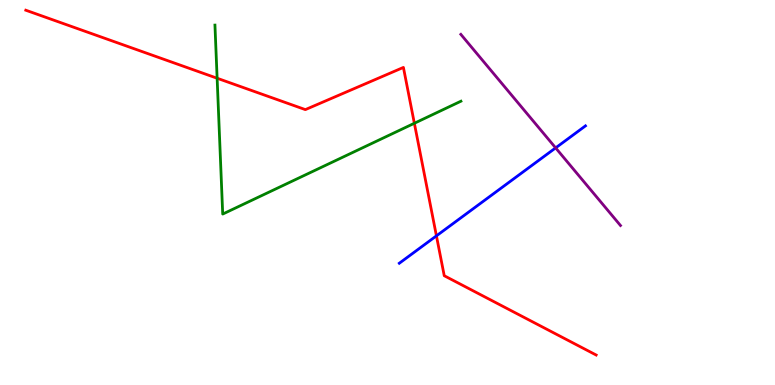[{'lines': ['blue', 'red'], 'intersections': [{'x': 5.63, 'y': 3.87}]}, {'lines': ['green', 'red'], 'intersections': [{'x': 2.8, 'y': 7.97}, {'x': 5.35, 'y': 6.8}]}, {'lines': ['purple', 'red'], 'intersections': []}, {'lines': ['blue', 'green'], 'intersections': []}, {'lines': ['blue', 'purple'], 'intersections': [{'x': 7.17, 'y': 6.16}]}, {'lines': ['green', 'purple'], 'intersections': []}]